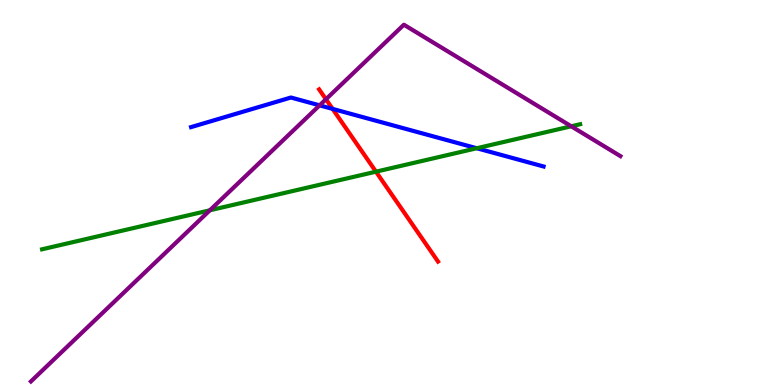[{'lines': ['blue', 'red'], 'intersections': [{'x': 4.29, 'y': 7.17}]}, {'lines': ['green', 'red'], 'intersections': [{'x': 4.85, 'y': 5.54}]}, {'lines': ['purple', 'red'], 'intersections': [{'x': 4.21, 'y': 7.42}]}, {'lines': ['blue', 'green'], 'intersections': [{'x': 6.15, 'y': 6.15}]}, {'lines': ['blue', 'purple'], 'intersections': [{'x': 4.12, 'y': 7.26}]}, {'lines': ['green', 'purple'], 'intersections': [{'x': 2.71, 'y': 4.54}, {'x': 7.37, 'y': 6.72}]}]